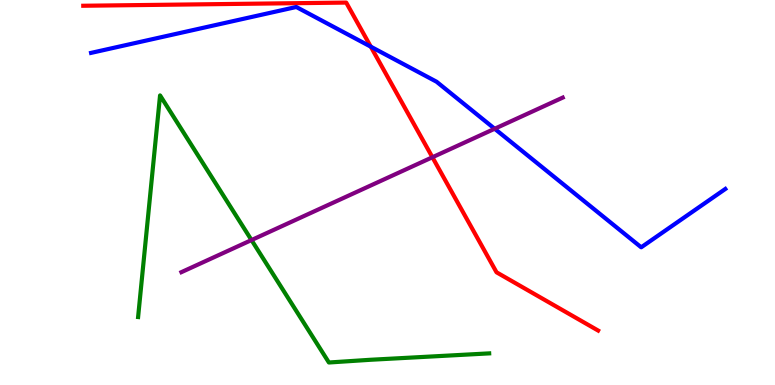[{'lines': ['blue', 'red'], 'intersections': [{'x': 4.78, 'y': 8.79}]}, {'lines': ['green', 'red'], 'intersections': []}, {'lines': ['purple', 'red'], 'intersections': [{'x': 5.58, 'y': 5.92}]}, {'lines': ['blue', 'green'], 'intersections': []}, {'lines': ['blue', 'purple'], 'intersections': [{'x': 6.38, 'y': 6.66}]}, {'lines': ['green', 'purple'], 'intersections': [{'x': 3.25, 'y': 3.76}]}]